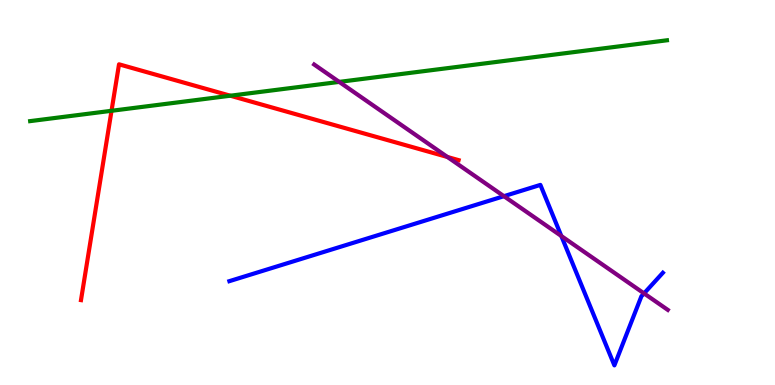[{'lines': ['blue', 'red'], 'intersections': []}, {'lines': ['green', 'red'], 'intersections': [{'x': 1.44, 'y': 7.12}, {'x': 2.97, 'y': 7.51}]}, {'lines': ['purple', 'red'], 'intersections': [{'x': 5.77, 'y': 5.92}]}, {'lines': ['blue', 'green'], 'intersections': []}, {'lines': ['blue', 'purple'], 'intersections': [{'x': 6.5, 'y': 4.9}, {'x': 7.24, 'y': 3.87}, {'x': 8.31, 'y': 2.38}]}, {'lines': ['green', 'purple'], 'intersections': [{'x': 4.38, 'y': 7.87}]}]